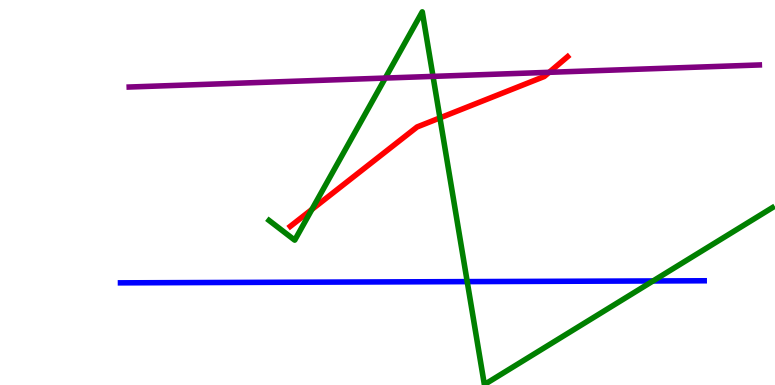[{'lines': ['blue', 'red'], 'intersections': []}, {'lines': ['green', 'red'], 'intersections': [{'x': 4.02, 'y': 4.56}, {'x': 5.68, 'y': 6.94}]}, {'lines': ['purple', 'red'], 'intersections': [{'x': 7.09, 'y': 8.12}]}, {'lines': ['blue', 'green'], 'intersections': [{'x': 6.03, 'y': 2.69}, {'x': 8.43, 'y': 2.7}]}, {'lines': ['blue', 'purple'], 'intersections': []}, {'lines': ['green', 'purple'], 'intersections': [{'x': 4.97, 'y': 7.97}, {'x': 5.59, 'y': 8.02}]}]